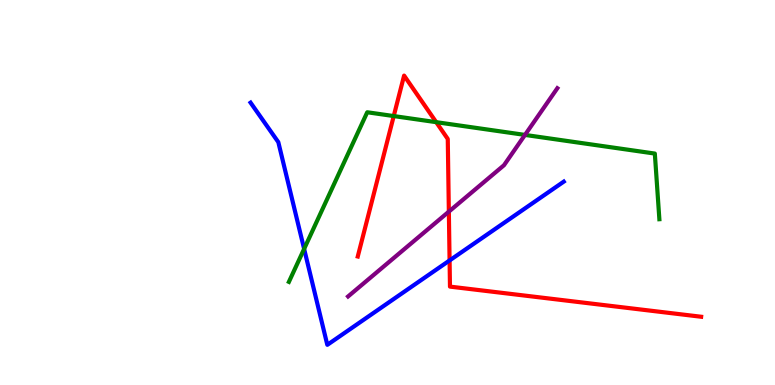[{'lines': ['blue', 'red'], 'intersections': [{'x': 5.8, 'y': 3.24}]}, {'lines': ['green', 'red'], 'intersections': [{'x': 5.08, 'y': 6.99}, {'x': 5.63, 'y': 6.83}]}, {'lines': ['purple', 'red'], 'intersections': [{'x': 5.79, 'y': 4.5}]}, {'lines': ['blue', 'green'], 'intersections': [{'x': 3.92, 'y': 3.53}]}, {'lines': ['blue', 'purple'], 'intersections': []}, {'lines': ['green', 'purple'], 'intersections': [{'x': 6.77, 'y': 6.5}]}]